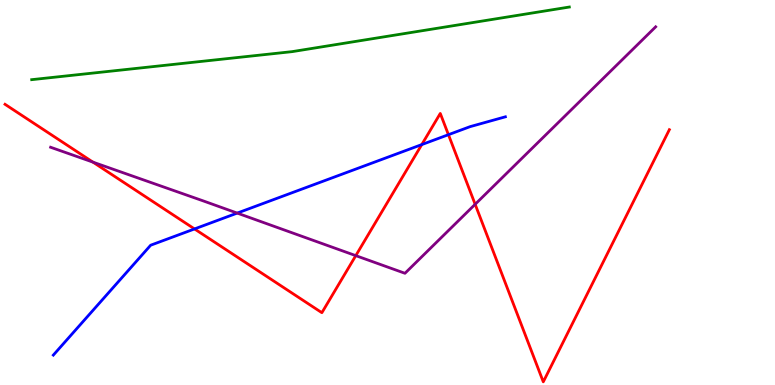[{'lines': ['blue', 'red'], 'intersections': [{'x': 2.51, 'y': 4.05}, {'x': 5.44, 'y': 6.24}, {'x': 5.79, 'y': 6.5}]}, {'lines': ['green', 'red'], 'intersections': []}, {'lines': ['purple', 'red'], 'intersections': [{'x': 1.2, 'y': 5.79}, {'x': 4.59, 'y': 3.36}, {'x': 6.13, 'y': 4.69}]}, {'lines': ['blue', 'green'], 'intersections': []}, {'lines': ['blue', 'purple'], 'intersections': [{'x': 3.06, 'y': 4.47}]}, {'lines': ['green', 'purple'], 'intersections': []}]